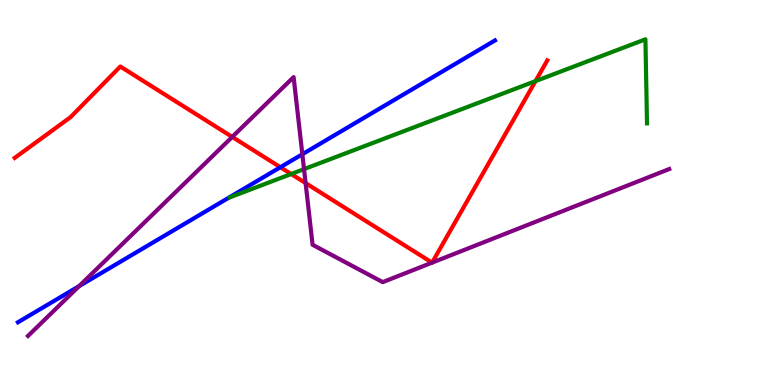[{'lines': ['blue', 'red'], 'intersections': [{'x': 3.62, 'y': 5.66}]}, {'lines': ['green', 'red'], 'intersections': [{'x': 3.76, 'y': 5.48}, {'x': 6.91, 'y': 7.89}]}, {'lines': ['purple', 'red'], 'intersections': [{'x': 3.0, 'y': 6.44}, {'x': 3.94, 'y': 5.24}, {'x': 5.57, 'y': 3.18}, {'x': 5.58, 'y': 3.18}]}, {'lines': ['blue', 'green'], 'intersections': []}, {'lines': ['blue', 'purple'], 'intersections': [{'x': 1.02, 'y': 2.57}, {'x': 3.9, 'y': 5.99}]}, {'lines': ['green', 'purple'], 'intersections': [{'x': 3.92, 'y': 5.61}]}]